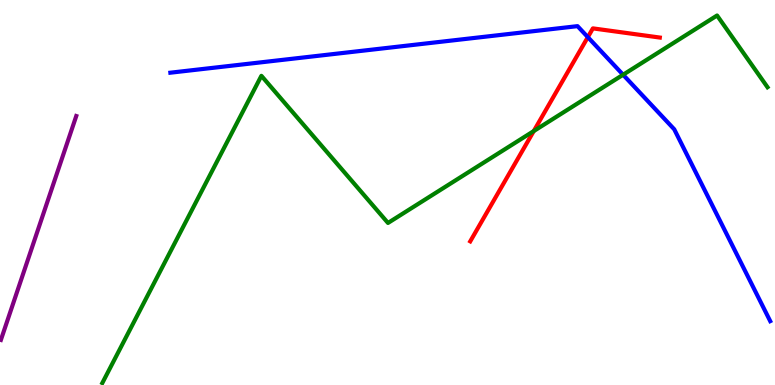[{'lines': ['blue', 'red'], 'intersections': [{'x': 7.58, 'y': 9.04}]}, {'lines': ['green', 'red'], 'intersections': [{'x': 6.89, 'y': 6.6}]}, {'lines': ['purple', 'red'], 'intersections': []}, {'lines': ['blue', 'green'], 'intersections': [{'x': 8.04, 'y': 8.06}]}, {'lines': ['blue', 'purple'], 'intersections': []}, {'lines': ['green', 'purple'], 'intersections': []}]